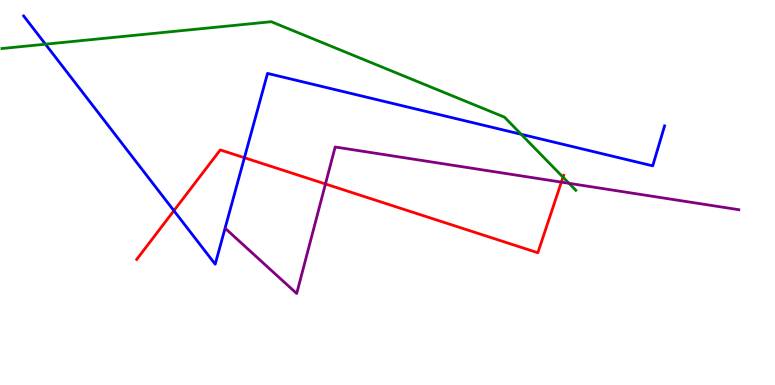[{'lines': ['blue', 'red'], 'intersections': [{'x': 2.24, 'y': 4.53}, {'x': 3.15, 'y': 5.9}]}, {'lines': ['green', 'red'], 'intersections': [{'x': 7.26, 'y': 5.4}]}, {'lines': ['purple', 'red'], 'intersections': [{'x': 4.2, 'y': 5.22}, {'x': 7.24, 'y': 5.27}]}, {'lines': ['blue', 'green'], 'intersections': [{'x': 0.586, 'y': 8.85}, {'x': 6.72, 'y': 6.51}]}, {'lines': ['blue', 'purple'], 'intersections': []}, {'lines': ['green', 'purple'], 'intersections': [{'x': 7.34, 'y': 5.24}]}]